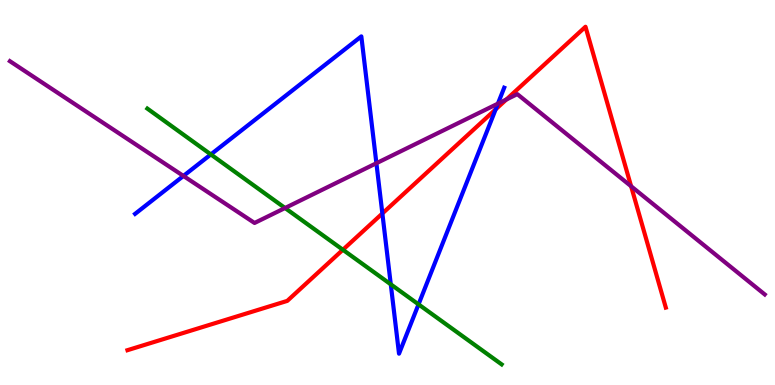[{'lines': ['blue', 'red'], 'intersections': [{'x': 4.93, 'y': 4.46}, {'x': 6.4, 'y': 7.16}]}, {'lines': ['green', 'red'], 'intersections': [{'x': 4.42, 'y': 3.51}]}, {'lines': ['purple', 'red'], 'intersections': [{'x': 6.53, 'y': 7.42}, {'x': 8.14, 'y': 5.16}]}, {'lines': ['blue', 'green'], 'intersections': [{'x': 2.72, 'y': 5.99}, {'x': 5.04, 'y': 2.61}, {'x': 5.4, 'y': 2.09}]}, {'lines': ['blue', 'purple'], 'intersections': [{'x': 2.37, 'y': 5.43}, {'x': 4.86, 'y': 5.76}, {'x': 6.42, 'y': 7.31}]}, {'lines': ['green', 'purple'], 'intersections': [{'x': 3.68, 'y': 4.6}]}]